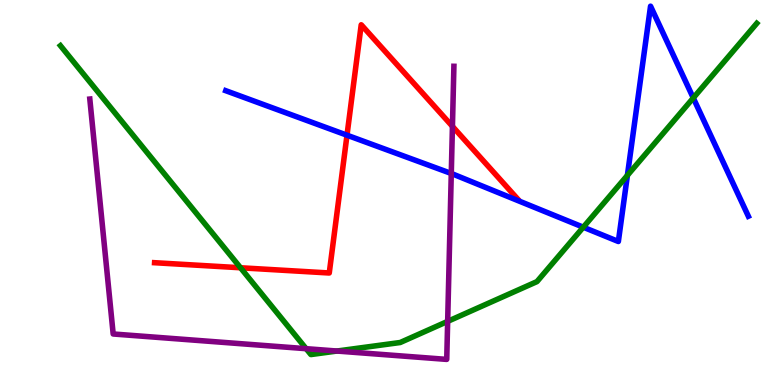[{'lines': ['blue', 'red'], 'intersections': [{'x': 4.48, 'y': 6.49}]}, {'lines': ['green', 'red'], 'intersections': [{'x': 3.1, 'y': 3.05}]}, {'lines': ['purple', 'red'], 'intersections': [{'x': 5.84, 'y': 6.72}]}, {'lines': ['blue', 'green'], 'intersections': [{'x': 7.53, 'y': 4.1}, {'x': 8.1, 'y': 5.45}, {'x': 8.95, 'y': 7.46}]}, {'lines': ['blue', 'purple'], 'intersections': [{'x': 5.82, 'y': 5.49}]}, {'lines': ['green', 'purple'], 'intersections': [{'x': 3.95, 'y': 0.943}, {'x': 4.35, 'y': 0.882}, {'x': 5.78, 'y': 1.65}]}]